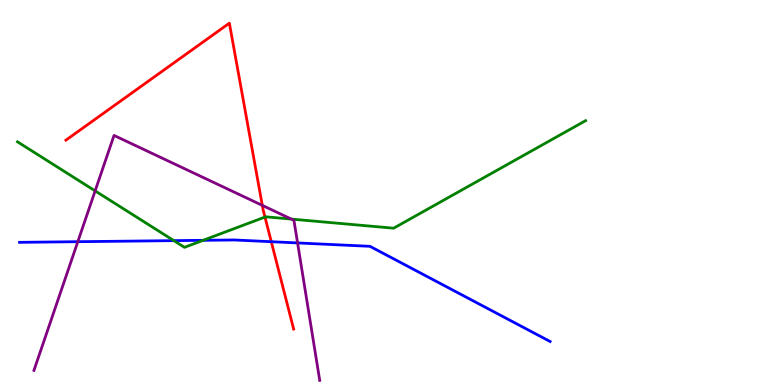[{'lines': ['blue', 'red'], 'intersections': [{'x': 3.5, 'y': 3.72}]}, {'lines': ['green', 'red'], 'intersections': [{'x': 3.42, 'y': 4.36}]}, {'lines': ['purple', 'red'], 'intersections': [{'x': 3.38, 'y': 4.67}]}, {'lines': ['blue', 'green'], 'intersections': [{'x': 2.24, 'y': 3.75}, {'x': 2.62, 'y': 3.76}]}, {'lines': ['blue', 'purple'], 'intersections': [{'x': 1.0, 'y': 3.72}, {'x': 3.84, 'y': 3.69}]}, {'lines': ['green', 'purple'], 'intersections': [{'x': 1.23, 'y': 5.04}, {'x': 3.76, 'y': 4.31}]}]